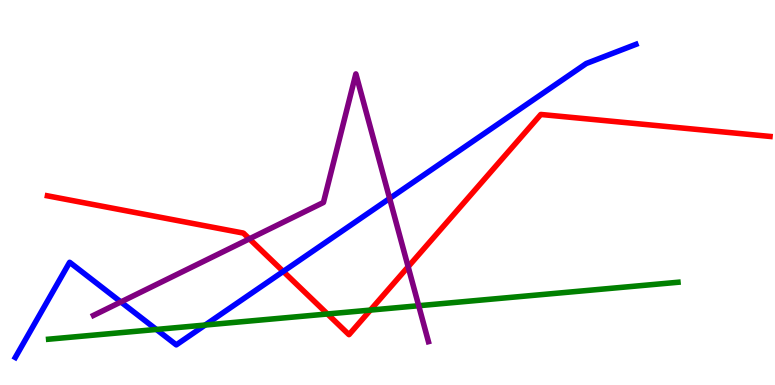[{'lines': ['blue', 'red'], 'intersections': [{'x': 3.65, 'y': 2.95}]}, {'lines': ['green', 'red'], 'intersections': [{'x': 4.23, 'y': 1.84}, {'x': 4.78, 'y': 1.95}]}, {'lines': ['purple', 'red'], 'intersections': [{'x': 3.22, 'y': 3.8}, {'x': 5.27, 'y': 3.07}]}, {'lines': ['blue', 'green'], 'intersections': [{'x': 2.02, 'y': 1.44}, {'x': 2.65, 'y': 1.56}]}, {'lines': ['blue', 'purple'], 'intersections': [{'x': 1.56, 'y': 2.16}, {'x': 5.03, 'y': 4.85}]}, {'lines': ['green', 'purple'], 'intersections': [{'x': 5.4, 'y': 2.06}]}]